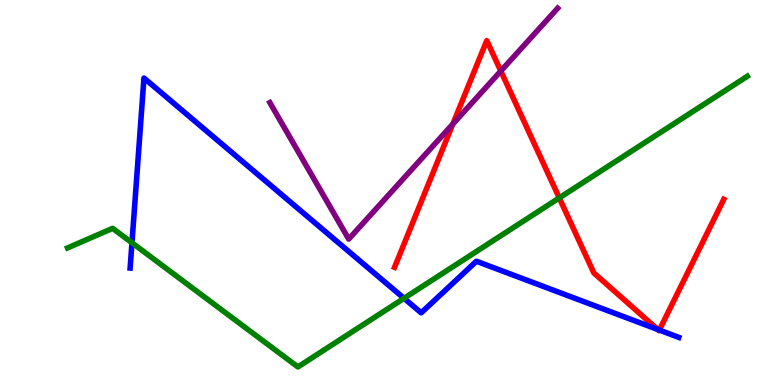[{'lines': ['blue', 'red'], 'intersections': [{'x': 8.49, 'y': 1.44}, {'x': 8.51, 'y': 1.43}]}, {'lines': ['green', 'red'], 'intersections': [{'x': 7.22, 'y': 4.86}]}, {'lines': ['purple', 'red'], 'intersections': [{'x': 5.84, 'y': 6.78}, {'x': 6.46, 'y': 8.15}]}, {'lines': ['blue', 'green'], 'intersections': [{'x': 1.7, 'y': 3.69}, {'x': 5.21, 'y': 2.25}]}, {'lines': ['blue', 'purple'], 'intersections': []}, {'lines': ['green', 'purple'], 'intersections': []}]